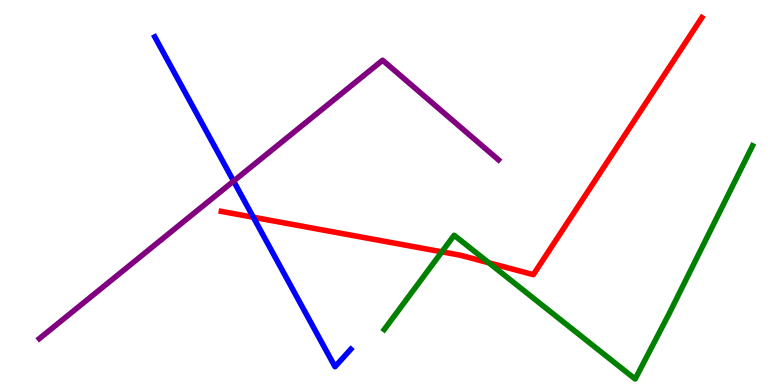[{'lines': ['blue', 'red'], 'intersections': [{'x': 3.27, 'y': 4.36}]}, {'lines': ['green', 'red'], 'intersections': [{'x': 5.7, 'y': 3.46}, {'x': 6.31, 'y': 3.17}]}, {'lines': ['purple', 'red'], 'intersections': []}, {'lines': ['blue', 'green'], 'intersections': []}, {'lines': ['blue', 'purple'], 'intersections': [{'x': 3.01, 'y': 5.3}]}, {'lines': ['green', 'purple'], 'intersections': []}]